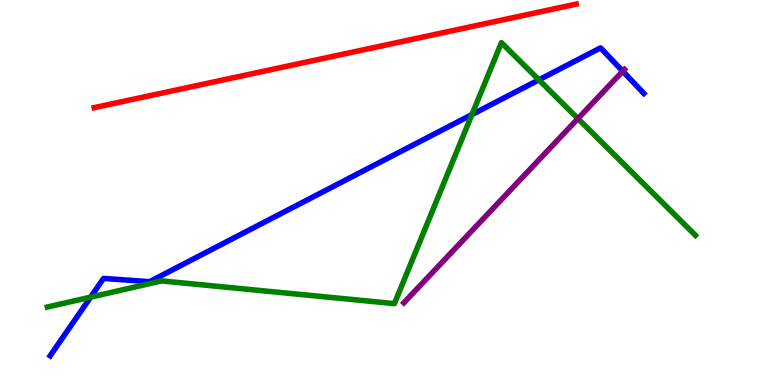[{'lines': ['blue', 'red'], 'intersections': []}, {'lines': ['green', 'red'], 'intersections': []}, {'lines': ['purple', 'red'], 'intersections': []}, {'lines': ['blue', 'green'], 'intersections': [{'x': 1.17, 'y': 2.28}, {'x': 6.09, 'y': 7.02}, {'x': 6.95, 'y': 7.93}]}, {'lines': ['blue', 'purple'], 'intersections': [{'x': 8.04, 'y': 8.15}]}, {'lines': ['green', 'purple'], 'intersections': [{'x': 7.46, 'y': 6.92}]}]